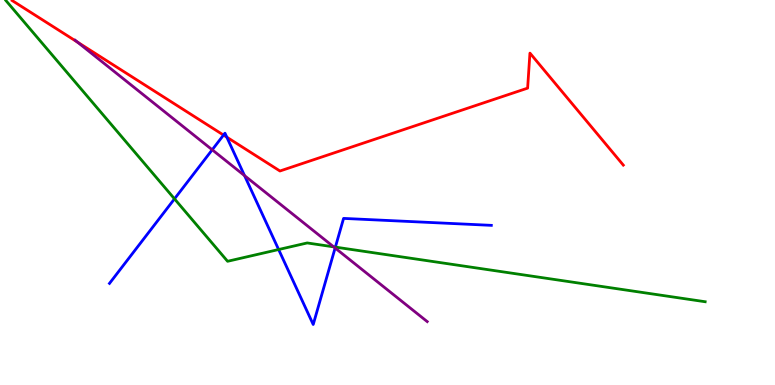[{'lines': ['blue', 'red'], 'intersections': [{'x': 2.88, 'y': 6.49}, {'x': 2.93, 'y': 6.44}]}, {'lines': ['green', 'red'], 'intersections': []}, {'lines': ['purple', 'red'], 'intersections': [{'x': 0.999, 'y': 8.91}]}, {'lines': ['blue', 'green'], 'intersections': [{'x': 2.25, 'y': 4.84}, {'x': 3.6, 'y': 3.52}, {'x': 4.33, 'y': 3.58}]}, {'lines': ['blue', 'purple'], 'intersections': [{'x': 2.74, 'y': 6.11}, {'x': 3.16, 'y': 5.44}, {'x': 4.32, 'y': 3.56}]}, {'lines': ['green', 'purple'], 'intersections': [{'x': 4.31, 'y': 3.59}]}]